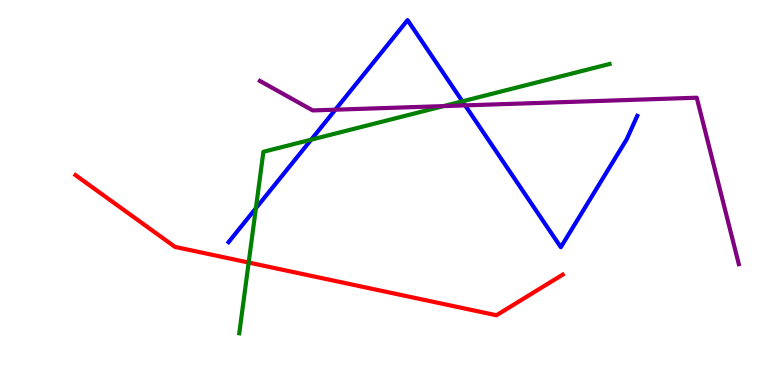[{'lines': ['blue', 'red'], 'intersections': []}, {'lines': ['green', 'red'], 'intersections': [{'x': 3.21, 'y': 3.18}]}, {'lines': ['purple', 'red'], 'intersections': []}, {'lines': ['blue', 'green'], 'intersections': [{'x': 3.3, 'y': 4.59}, {'x': 4.02, 'y': 6.37}, {'x': 5.97, 'y': 7.37}]}, {'lines': ['blue', 'purple'], 'intersections': [{'x': 4.33, 'y': 7.15}, {'x': 6.0, 'y': 7.26}]}, {'lines': ['green', 'purple'], 'intersections': [{'x': 5.72, 'y': 7.24}]}]